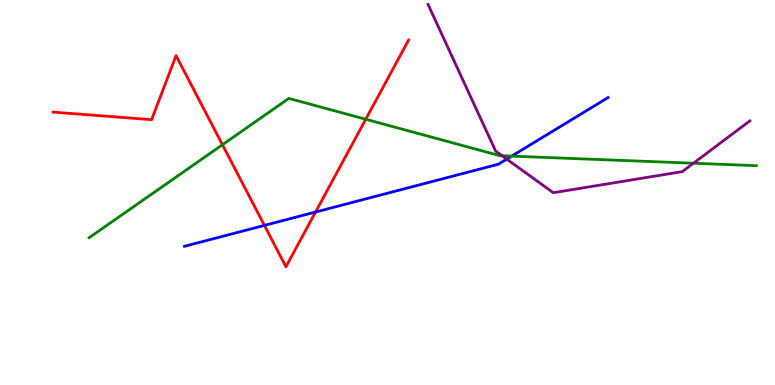[{'lines': ['blue', 'red'], 'intersections': [{'x': 3.41, 'y': 4.15}, {'x': 4.07, 'y': 4.49}]}, {'lines': ['green', 'red'], 'intersections': [{'x': 2.87, 'y': 6.24}, {'x': 4.72, 'y': 6.9}]}, {'lines': ['purple', 'red'], 'intersections': []}, {'lines': ['blue', 'green'], 'intersections': [{'x': 6.6, 'y': 5.94}]}, {'lines': ['blue', 'purple'], 'intersections': [{'x': 6.54, 'y': 5.87}]}, {'lines': ['green', 'purple'], 'intersections': [{'x': 6.48, 'y': 5.95}, {'x': 8.95, 'y': 5.76}]}]